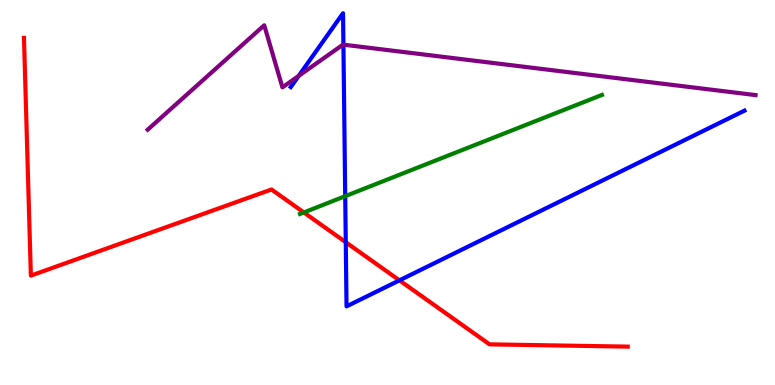[{'lines': ['blue', 'red'], 'intersections': [{'x': 4.46, 'y': 3.71}, {'x': 5.15, 'y': 2.72}]}, {'lines': ['green', 'red'], 'intersections': [{'x': 3.92, 'y': 4.48}]}, {'lines': ['purple', 'red'], 'intersections': []}, {'lines': ['blue', 'green'], 'intersections': [{'x': 4.45, 'y': 4.91}]}, {'lines': ['blue', 'purple'], 'intersections': [{'x': 3.85, 'y': 8.03}, {'x': 4.43, 'y': 8.84}]}, {'lines': ['green', 'purple'], 'intersections': []}]